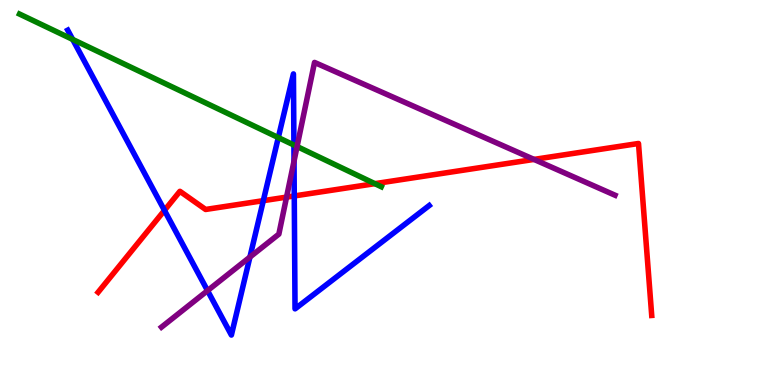[{'lines': ['blue', 'red'], 'intersections': [{'x': 2.12, 'y': 4.54}, {'x': 3.4, 'y': 4.79}, {'x': 3.8, 'y': 4.91}]}, {'lines': ['green', 'red'], 'intersections': [{'x': 4.84, 'y': 5.23}]}, {'lines': ['purple', 'red'], 'intersections': [{'x': 3.7, 'y': 4.88}, {'x': 6.89, 'y': 5.86}]}, {'lines': ['blue', 'green'], 'intersections': [{'x': 0.938, 'y': 8.98}, {'x': 3.59, 'y': 6.43}, {'x': 3.79, 'y': 6.23}]}, {'lines': ['blue', 'purple'], 'intersections': [{'x': 2.68, 'y': 2.45}, {'x': 3.22, 'y': 3.32}, {'x': 3.79, 'y': 5.81}]}, {'lines': ['green', 'purple'], 'intersections': [{'x': 3.83, 'y': 6.19}]}]